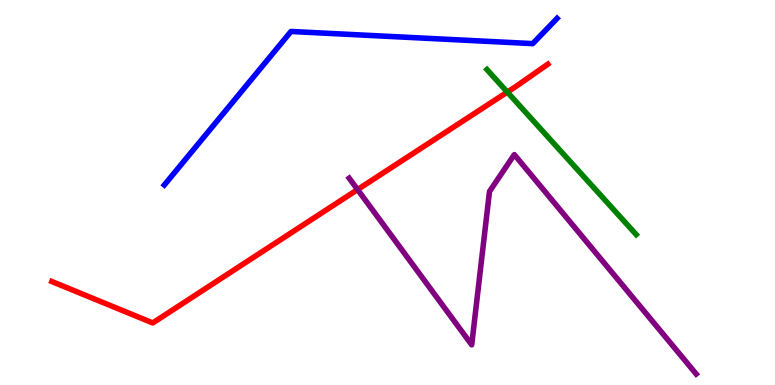[{'lines': ['blue', 'red'], 'intersections': []}, {'lines': ['green', 'red'], 'intersections': [{'x': 6.55, 'y': 7.61}]}, {'lines': ['purple', 'red'], 'intersections': [{'x': 4.61, 'y': 5.08}]}, {'lines': ['blue', 'green'], 'intersections': []}, {'lines': ['blue', 'purple'], 'intersections': []}, {'lines': ['green', 'purple'], 'intersections': []}]